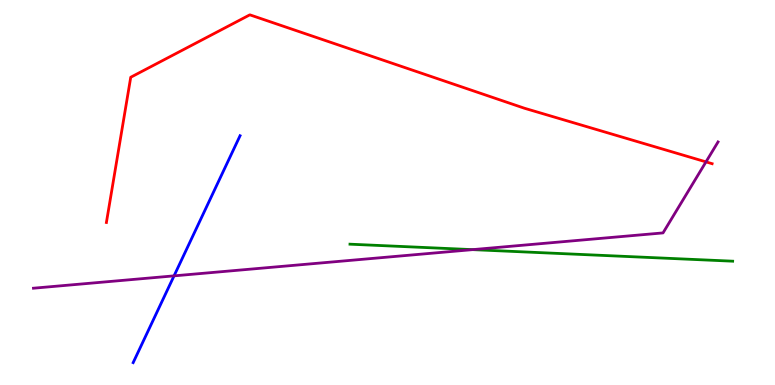[{'lines': ['blue', 'red'], 'intersections': []}, {'lines': ['green', 'red'], 'intersections': []}, {'lines': ['purple', 'red'], 'intersections': [{'x': 9.11, 'y': 5.8}]}, {'lines': ['blue', 'green'], 'intersections': []}, {'lines': ['blue', 'purple'], 'intersections': [{'x': 2.25, 'y': 2.83}]}, {'lines': ['green', 'purple'], 'intersections': [{'x': 6.1, 'y': 3.52}]}]